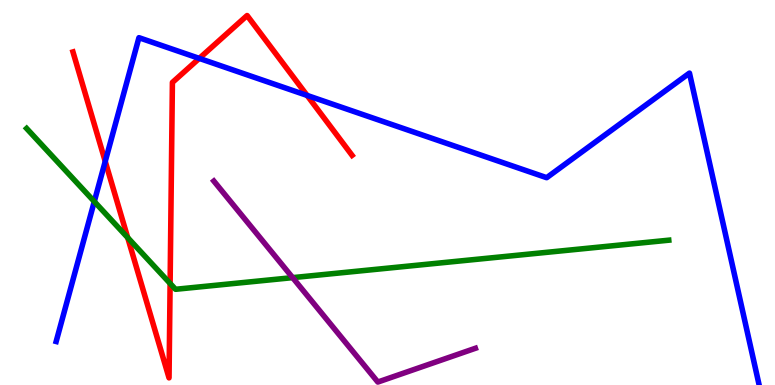[{'lines': ['blue', 'red'], 'intersections': [{'x': 1.36, 'y': 5.81}, {'x': 2.57, 'y': 8.48}, {'x': 3.96, 'y': 7.52}]}, {'lines': ['green', 'red'], 'intersections': [{'x': 1.65, 'y': 3.83}, {'x': 2.2, 'y': 2.64}]}, {'lines': ['purple', 'red'], 'intersections': []}, {'lines': ['blue', 'green'], 'intersections': [{'x': 1.22, 'y': 4.76}]}, {'lines': ['blue', 'purple'], 'intersections': []}, {'lines': ['green', 'purple'], 'intersections': [{'x': 3.78, 'y': 2.79}]}]